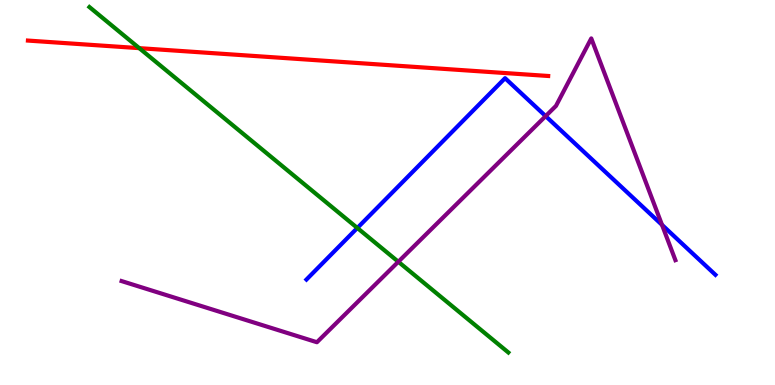[{'lines': ['blue', 'red'], 'intersections': []}, {'lines': ['green', 'red'], 'intersections': [{'x': 1.8, 'y': 8.75}]}, {'lines': ['purple', 'red'], 'intersections': []}, {'lines': ['blue', 'green'], 'intersections': [{'x': 4.61, 'y': 4.08}]}, {'lines': ['blue', 'purple'], 'intersections': [{'x': 7.04, 'y': 6.98}, {'x': 8.54, 'y': 4.16}]}, {'lines': ['green', 'purple'], 'intersections': [{'x': 5.14, 'y': 3.2}]}]